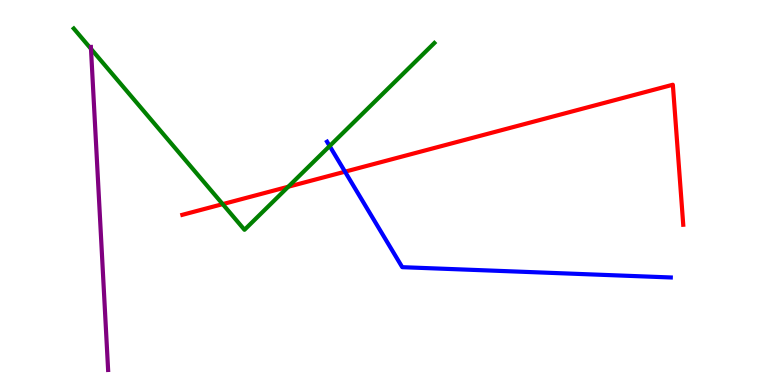[{'lines': ['blue', 'red'], 'intersections': [{'x': 4.45, 'y': 5.54}]}, {'lines': ['green', 'red'], 'intersections': [{'x': 2.87, 'y': 4.7}, {'x': 3.72, 'y': 5.15}]}, {'lines': ['purple', 'red'], 'intersections': []}, {'lines': ['blue', 'green'], 'intersections': [{'x': 4.25, 'y': 6.21}]}, {'lines': ['blue', 'purple'], 'intersections': []}, {'lines': ['green', 'purple'], 'intersections': [{'x': 1.17, 'y': 8.73}]}]